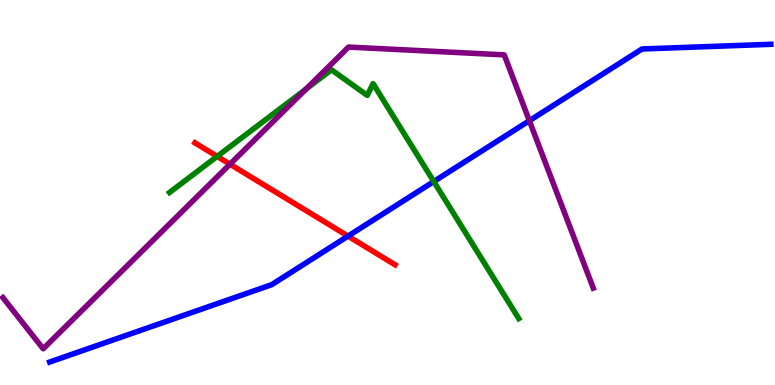[{'lines': ['blue', 'red'], 'intersections': [{'x': 4.49, 'y': 3.87}]}, {'lines': ['green', 'red'], 'intersections': [{'x': 2.8, 'y': 5.94}]}, {'lines': ['purple', 'red'], 'intersections': [{'x': 2.97, 'y': 5.74}]}, {'lines': ['blue', 'green'], 'intersections': [{'x': 5.6, 'y': 5.28}]}, {'lines': ['blue', 'purple'], 'intersections': [{'x': 6.83, 'y': 6.86}]}, {'lines': ['green', 'purple'], 'intersections': [{'x': 3.95, 'y': 7.69}]}]